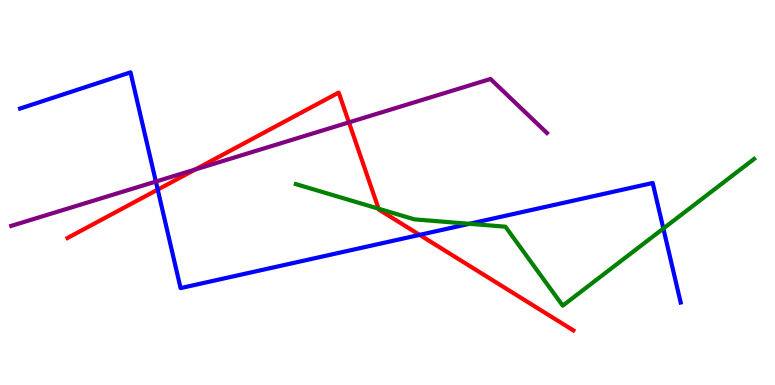[{'lines': ['blue', 'red'], 'intersections': [{'x': 2.04, 'y': 5.07}, {'x': 5.41, 'y': 3.9}]}, {'lines': ['green', 'red'], 'intersections': [{'x': 4.89, 'y': 4.58}]}, {'lines': ['purple', 'red'], 'intersections': [{'x': 2.52, 'y': 5.6}, {'x': 4.5, 'y': 6.82}]}, {'lines': ['blue', 'green'], 'intersections': [{'x': 6.06, 'y': 4.19}, {'x': 8.56, 'y': 4.06}]}, {'lines': ['blue', 'purple'], 'intersections': [{'x': 2.01, 'y': 5.28}]}, {'lines': ['green', 'purple'], 'intersections': []}]